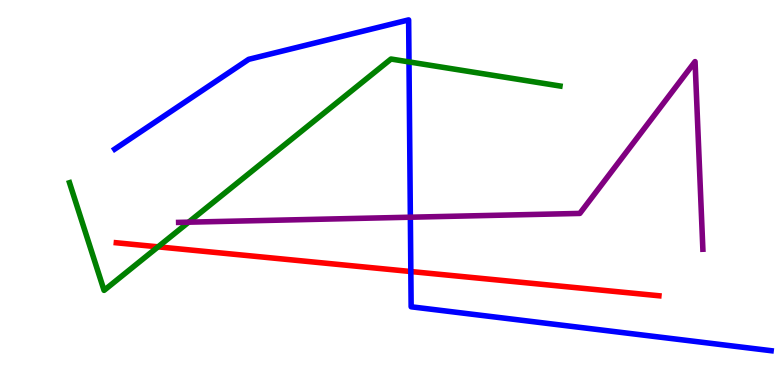[{'lines': ['blue', 'red'], 'intersections': [{'x': 5.3, 'y': 2.95}]}, {'lines': ['green', 'red'], 'intersections': [{'x': 2.04, 'y': 3.59}]}, {'lines': ['purple', 'red'], 'intersections': []}, {'lines': ['blue', 'green'], 'intersections': [{'x': 5.28, 'y': 8.39}]}, {'lines': ['blue', 'purple'], 'intersections': [{'x': 5.29, 'y': 4.36}]}, {'lines': ['green', 'purple'], 'intersections': [{'x': 2.43, 'y': 4.23}]}]